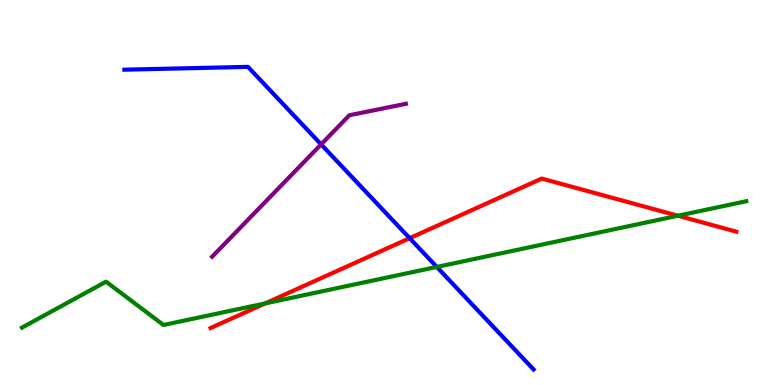[{'lines': ['blue', 'red'], 'intersections': [{'x': 5.29, 'y': 3.81}]}, {'lines': ['green', 'red'], 'intersections': [{'x': 3.42, 'y': 2.12}, {'x': 8.75, 'y': 4.4}]}, {'lines': ['purple', 'red'], 'intersections': []}, {'lines': ['blue', 'green'], 'intersections': [{'x': 5.64, 'y': 3.07}]}, {'lines': ['blue', 'purple'], 'intersections': [{'x': 4.14, 'y': 6.25}]}, {'lines': ['green', 'purple'], 'intersections': []}]